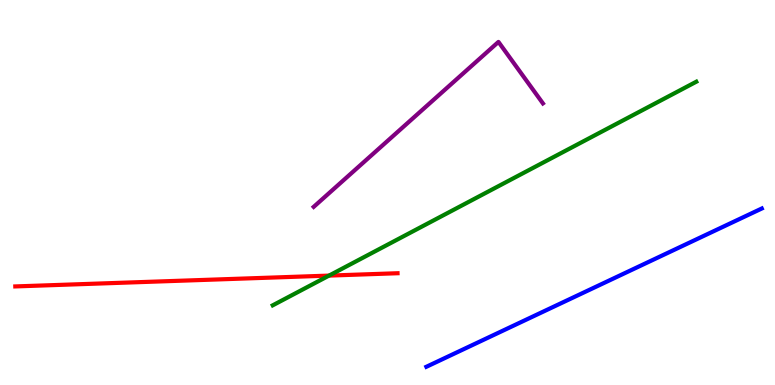[{'lines': ['blue', 'red'], 'intersections': []}, {'lines': ['green', 'red'], 'intersections': [{'x': 4.25, 'y': 2.84}]}, {'lines': ['purple', 'red'], 'intersections': []}, {'lines': ['blue', 'green'], 'intersections': []}, {'lines': ['blue', 'purple'], 'intersections': []}, {'lines': ['green', 'purple'], 'intersections': []}]